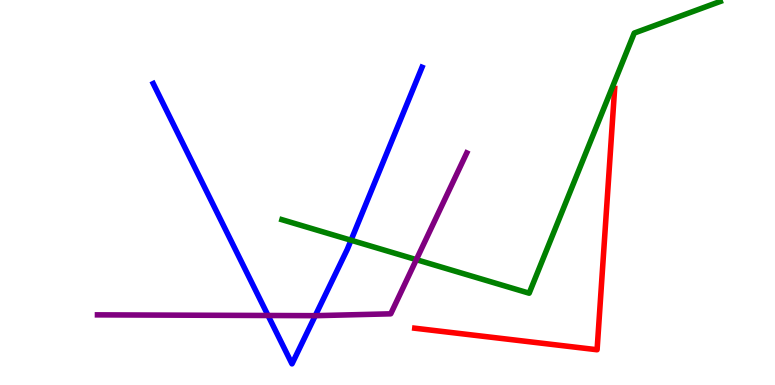[{'lines': ['blue', 'red'], 'intersections': []}, {'lines': ['green', 'red'], 'intersections': []}, {'lines': ['purple', 'red'], 'intersections': []}, {'lines': ['blue', 'green'], 'intersections': [{'x': 4.53, 'y': 3.76}]}, {'lines': ['blue', 'purple'], 'intersections': [{'x': 3.46, 'y': 1.81}, {'x': 4.07, 'y': 1.8}]}, {'lines': ['green', 'purple'], 'intersections': [{'x': 5.37, 'y': 3.26}]}]